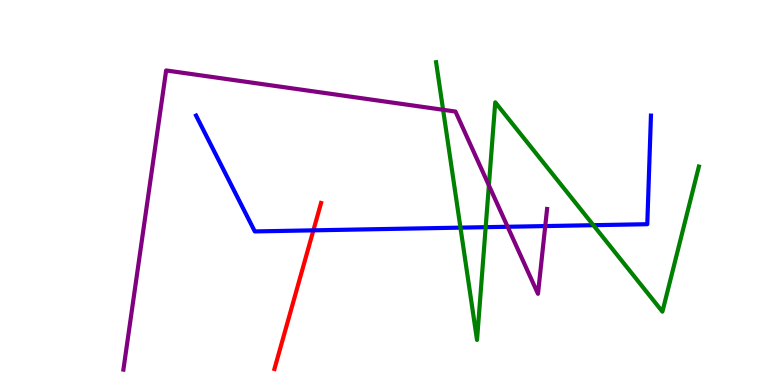[{'lines': ['blue', 'red'], 'intersections': [{'x': 4.04, 'y': 4.02}]}, {'lines': ['green', 'red'], 'intersections': []}, {'lines': ['purple', 'red'], 'intersections': []}, {'lines': ['blue', 'green'], 'intersections': [{'x': 5.94, 'y': 4.09}, {'x': 6.27, 'y': 4.1}, {'x': 7.66, 'y': 4.15}]}, {'lines': ['blue', 'purple'], 'intersections': [{'x': 6.55, 'y': 4.11}, {'x': 7.04, 'y': 4.13}]}, {'lines': ['green', 'purple'], 'intersections': [{'x': 5.72, 'y': 7.15}, {'x': 6.31, 'y': 5.19}]}]